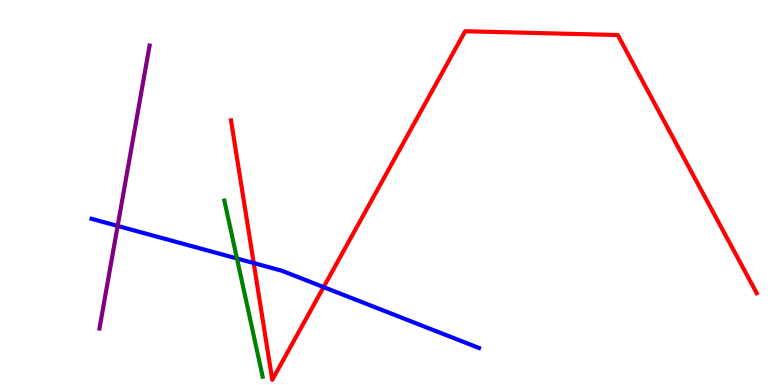[{'lines': ['blue', 'red'], 'intersections': [{'x': 3.27, 'y': 3.17}, {'x': 4.18, 'y': 2.54}]}, {'lines': ['green', 'red'], 'intersections': []}, {'lines': ['purple', 'red'], 'intersections': []}, {'lines': ['blue', 'green'], 'intersections': [{'x': 3.06, 'y': 3.29}]}, {'lines': ['blue', 'purple'], 'intersections': [{'x': 1.52, 'y': 4.13}]}, {'lines': ['green', 'purple'], 'intersections': []}]